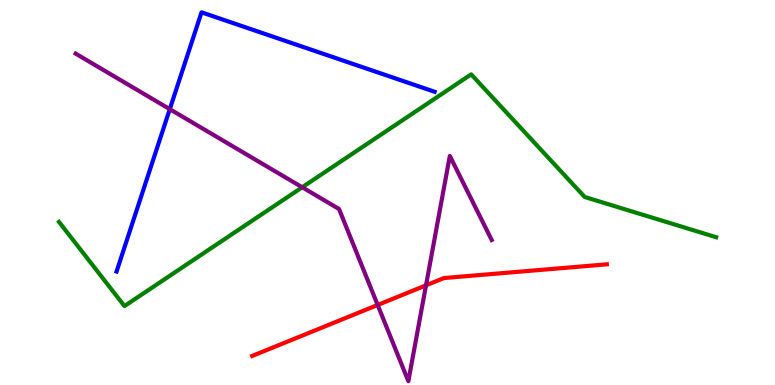[{'lines': ['blue', 'red'], 'intersections': []}, {'lines': ['green', 'red'], 'intersections': []}, {'lines': ['purple', 'red'], 'intersections': [{'x': 4.87, 'y': 2.08}, {'x': 5.5, 'y': 2.59}]}, {'lines': ['blue', 'green'], 'intersections': []}, {'lines': ['blue', 'purple'], 'intersections': [{'x': 2.19, 'y': 7.16}]}, {'lines': ['green', 'purple'], 'intersections': [{'x': 3.9, 'y': 5.14}]}]